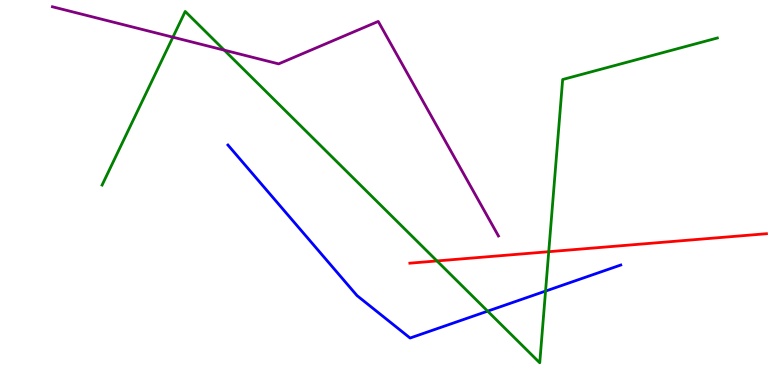[{'lines': ['blue', 'red'], 'intersections': []}, {'lines': ['green', 'red'], 'intersections': [{'x': 5.64, 'y': 3.22}, {'x': 7.08, 'y': 3.46}]}, {'lines': ['purple', 'red'], 'intersections': []}, {'lines': ['blue', 'green'], 'intersections': [{'x': 6.29, 'y': 1.92}, {'x': 7.04, 'y': 2.44}]}, {'lines': ['blue', 'purple'], 'intersections': []}, {'lines': ['green', 'purple'], 'intersections': [{'x': 2.23, 'y': 9.03}, {'x': 2.89, 'y': 8.7}]}]